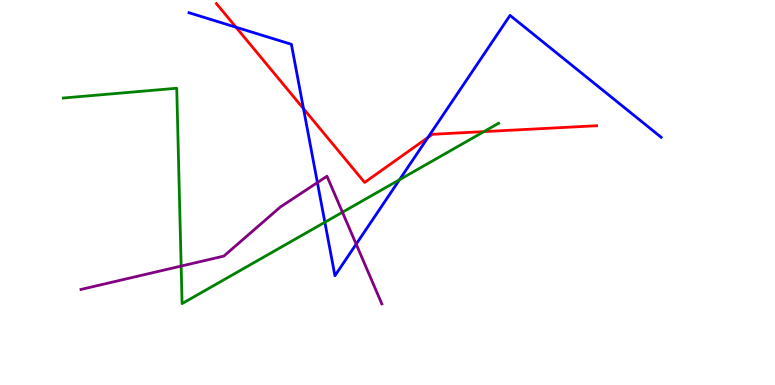[{'lines': ['blue', 'red'], 'intersections': [{'x': 3.04, 'y': 9.29}, {'x': 3.92, 'y': 7.18}, {'x': 5.52, 'y': 6.43}]}, {'lines': ['green', 'red'], 'intersections': [{'x': 6.24, 'y': 6.58}]}, {'lines': ['purple', 'red'], 'intersections': []}, {'lines': ['blue', 'green'], 'intersections': [{'x': 4.19, 'y': 4.23}, {'x': 5.16, 'y': 5.33}]}, {'lines': ['blue', 'purple'], 'intersections': [{'x': 4.1, 'y': 5.26}, {'x': 4.6, 'y': 3.66}]}, {'lines': ['green', 'purple'], 'intersections': [{'x': 2.34, 'y': 3.09}, {'x': 4.42, 'y': 4.49}]}]